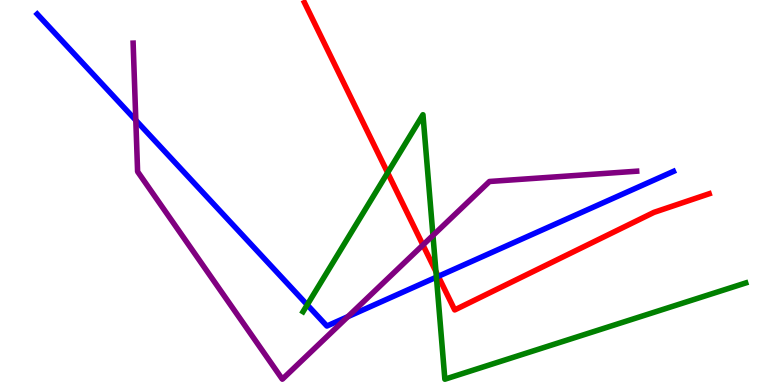[{'lines': ['blue', 'red'], 'intersections': [{'x': 5.66, 'y': 2.82}]}, {'lines': ['green', 'red'], 'intersections': [{'x': 5.0, 'y': 5.51}, {'x': 5.63, 'y': 2.95}]}, {'lines': ['purple', 'red'], 'intersections': [{'x': 5.46, 'y': 3.64}]}, {'lines': ['blue', 'green'], 'intersections': [{'x': 3.96, 'y': 2.08}, {'x': 5.63, 'y': 2.8}]}, {'lines': ['blue', 'purple'], 'intersections': [{'x': 1.75, 'y': 6.88}, {'x': 4.49, 'y': 1.78}]}, {'lines': ['green', 'purple'], 'intersections': [{'x': 5.59, 'y': 3.88}]}]